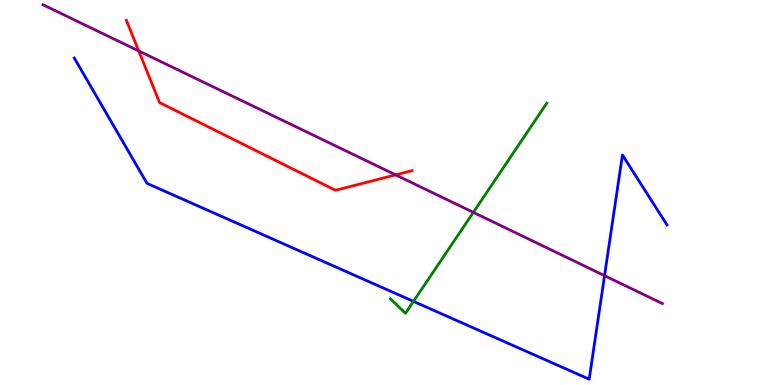[{'lines': ['blue', 'red'], 'intersections': []}, {'lines': ['green', 'red'], 'intersections': []}, {'lines': ['purple', 'red'], 'intersections': [{'x': 1.79, 'y': 8.68}, {'x': 5.1, 'y': 5.46}]}, {'lines': ['blue', 'green'], 'intersections': [{'x': 5.34, 'y': 2.17}]}, {'lines': ['blue', 'purple'], 'intersections': [{'x': 7.8, 'y': 2.84}]}, {'lines': ['green', 'purple'], 'intersections': [{'x': 6.11, 'y': 4.48}]}]